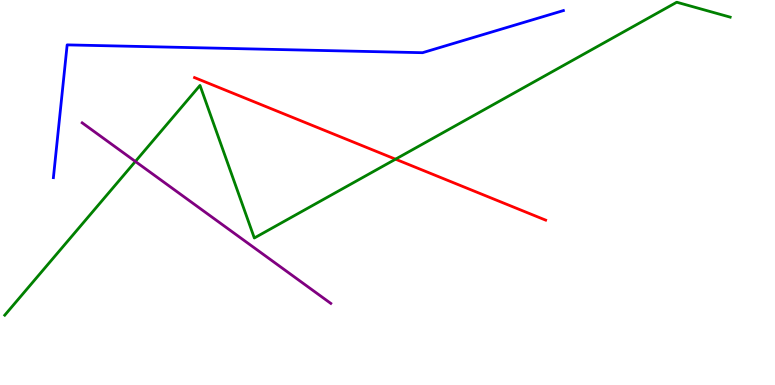[{'lines': ['blue', 'red'], 'intersections': []}, {'lines': ['green', 'red'], 'intersections': [{'x': 5.1, 'y': 5.87}]}, {'lines': ['purple', 'red'], 'intersections': []}, {'lines': ['blue', 'green'], 'intersections': []}, {'lines': ['blue', 'purple'], 'intersections': []}, {'lines': ['green', 'purple'], 'intersections': [{'x': 1.75, 'y': 5.81}]}]